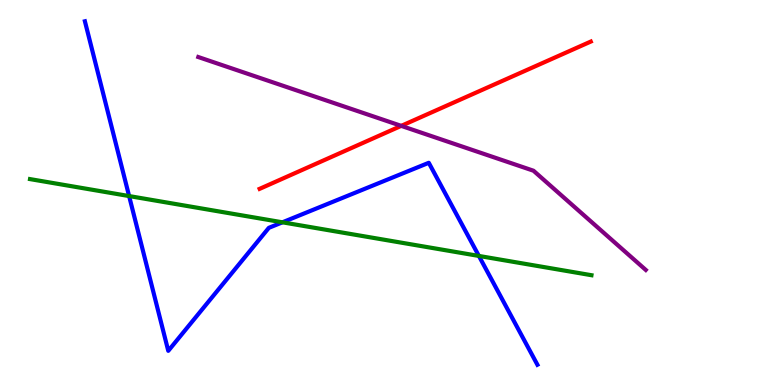[{'lines': ['blue', 'red'], 'intersections': []}, {'lines': ['green', 'red'], 'intersections': []}, {'lines': ['purple', 'red'], 'intersections': [{'x': 5.18, 'y': 6.73}]}, {'lines': ['blue', 'green'], 'intersections': [{'x': 1.67, 'y': 4.91}, {'x': 3.64, 'y': 4.23}, {'x': 6.18, 'y': 3.35}]}, {'lines': ['blue', 'purple'], 'intersections': []}, {'lines': ['green', 'purple'], 'intersections': []}]